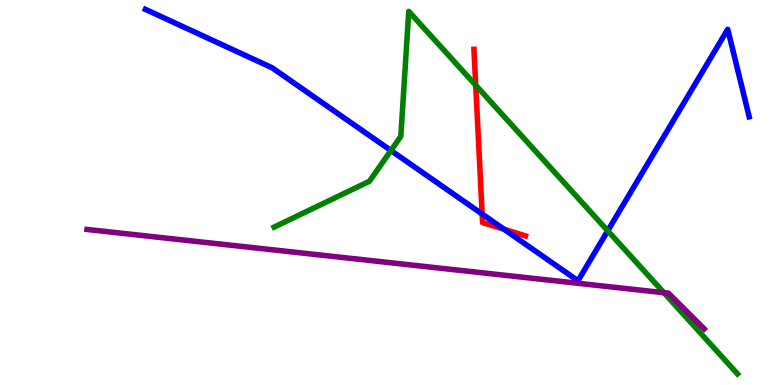[{'lines': ['blue', 'red'], 'intersections': [{'x': 6.22, 'y': 4.44}, {'x': 6.5, 'y': 4.05}]}, {'lines': ['green', 'red'], 'intersections': [{'x': 6.14, 'y': 7.79}]}, {'lines': ['purple', 'red'], 'intersections': []}, {'lines': ['blue', 'green'], 'intersections': [{'x': 5.04, 'y': 6.09}, {'x': 7.84, 'y': 4.01}]}, {'lines': ['blue', 'purple'], 'intersections': []}, {'lines': ['green', 'purple'], 'intersections': [{'x': 8.57, 'y': 2.4}]}]